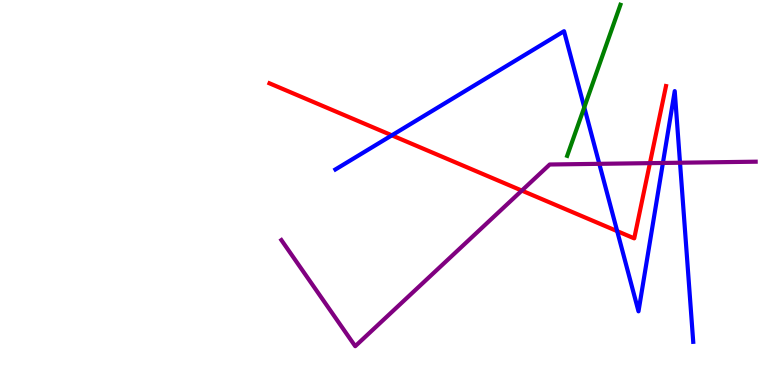[{'lines': ['blue', 'red'], 'intersections': [{'x': 5.06, 'y': 6.48}, {'x': 7.96, 'y': 4.0}]}, {'lines': ['green', 'red'], 'intersections': []}, {'lines': ['purple', 'red'], 'intersections': [{'x': 6.73, 'y': 5.05}, {'x': 8.39, 'y': 5.76}]}, {'lines': ['blue', 'green'], 'intersections': [{'x': 7.54, 'y': 7.21}]}, {'lines': ['blue', 'purple'], 'intersections': [{'x': 7.73, 'y': 5.74}, {'x': 8.55, 'y': 5.77}, {'x': 8.77, 'y': 5.77}]}, {'lines': ['green', 'purple'], 'intersections': []}]